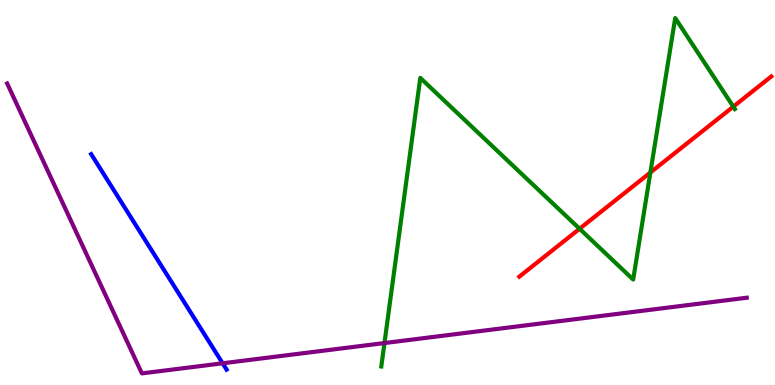[{'lines': ['blue', 'red'], 'intersections': []}, {'lines': ['green', 'red'], 'intersections': [{'x': 7.48, 'y': 4.06}, {'x': 8.39, 'y': 5.52}, {'x': 9.46, 'y': 7.23}]}, {'lines': ['purple', 'red'], 'intersections': []}, {'lines': ['blue', 'green'], 'intersections': []}, {'lines': ['blue', 'purple'], 'intersections': [{'x': 2.87, 'y': 0.564}]}, {'lines': ['green', 'purple'], 'intersections': [{'x': 4.96, 'y': 1.09}]}]